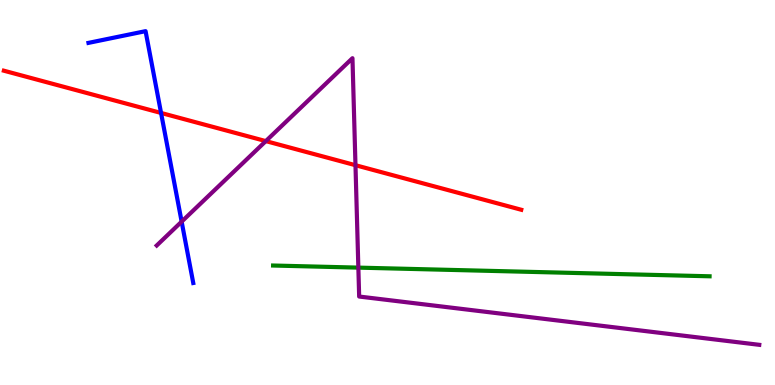[{'lines': ['blue', 'red'], 'intersections': [{'x': 2.08, 'y': 7.07}]}, {'lines': ['green', 'red'], 'intersections': []}, {'lines': ['purple', 'red'], 'intersections': [{'x': 3.43, 'y': 6.33}, {'x': 4.59, 'y': 5.71}]}, {'lines': ['blue', 'green'], 'intersections': []}, {'lines': ['blue', 'purple'], 'intersections': [{'x': 2.34, 'y': 4.24}]}, {'lines': ['green', 'purple'], 'intersections': [{'x': 4.62, 'y': 3.05}]}]